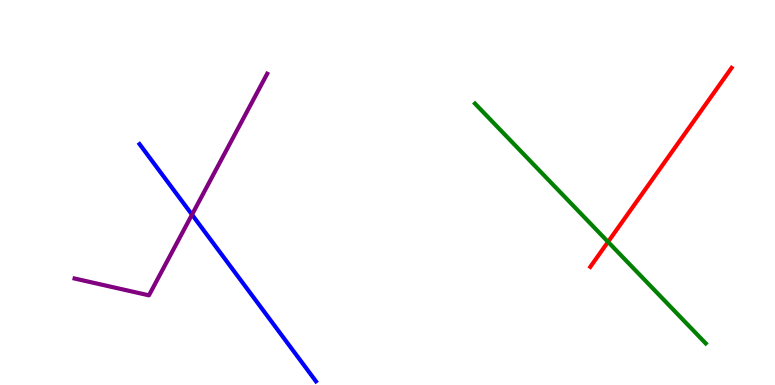[{'lines': ['blue', 'red'], 'intersections': []}, {'lines': ['green', 'red'], 'intersections': [{'x': 7.85, 'y': 3.72}]}, {'lines': ['purple', 'red'], 'intersections': []}, {'lines': ['blue', 'green'], 'intersections': []}, {'lines': ['blue', 'purple'], 'intersections': [{'x': 2.48, 'y': 4.42}]}, {'lines': ['green', 'purple'], 'intersections': []}]